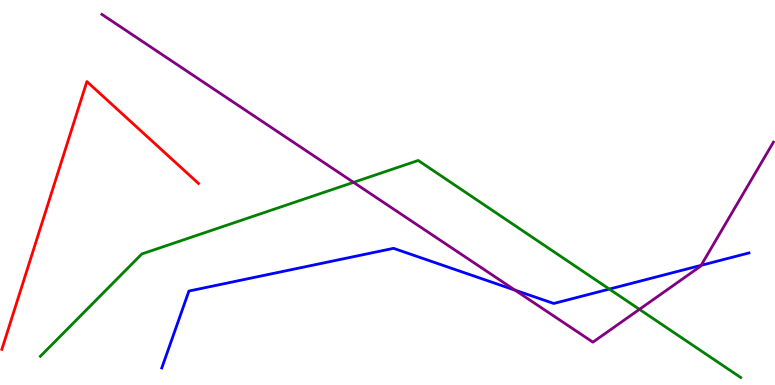[{'lines': ['blue', 'red'], 'intersections': []}, {'lines': ['green', 'red'], 'intersections': []}, {'lines': ['purple', 'red'], 'intersections': []}, {'lines': ['blue', 'green'], 'intersections': [{'x': 7.86, 'y': 2.49}]}, {'lines': ['blue', 'purple'], 'intersections': [{'x': 6.65, 'y': 2.46}, {'x': 9.05, 'y': 3.11}]}, {'lines': ['green', 'purple'], 'intersections': [{'x': 4.56, 'y': 5.26}, {'x': 8.25, 'y': 1.97}]}]